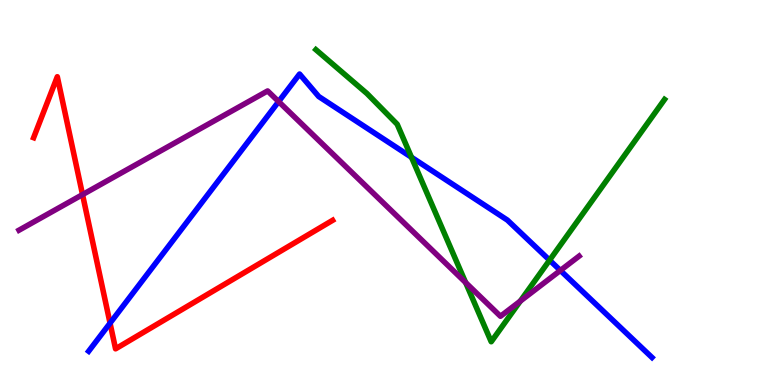[{'lines': ['blue', 'red'], 'intersections': [{'x': 1.42, 'y': 1.61}]}, {'lines': ['green', 'red'], 'intersections': []}, {'lines': ['purple', 'red'], 'intersections': [{'x': 1.07, 'y': 4.95}]}, {'lines': ['blue', 'green'], 'intersections': [{'x': 5.31, 'y': 5.91}, {'x': 7.09, 'y': 3.24}]}, {'lines': ['blue', 'purple'], 'intersections': [{'x': 3.6, 'y': 7.36}, {'x': 7.23, 'y': 2.98}]}, {'lines': ['green', 'purple'], 'intersections': [{'x': 6.01, 'y': 2.66}, {'x': 6.71, 'y': 2.18}]}]